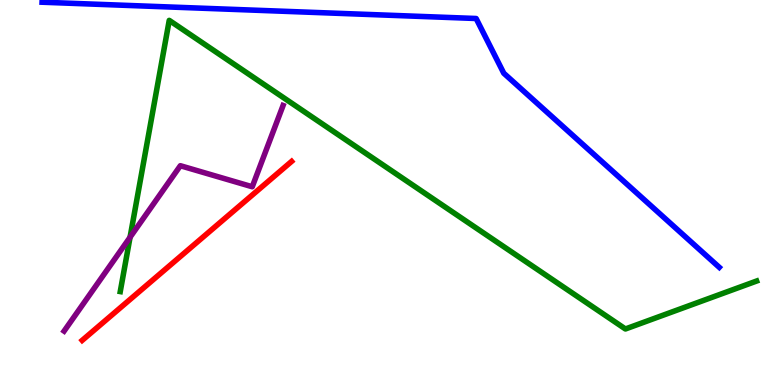[{'lines': ['blue', 'red'], 'intersections': []}, {'lines': ['green', 'red'], 'intersections': []}, {'lines': ['purple', 'red'], 'intersections': []}, {'lines': ['blue', 'green'], 'intersections': []}, {'lines': ['blue', 'purple'], 'intersections': []}, {'lines': ['green', 'purple'], 'intersections': [{'x': 1.68, 'y': 3.84}]}]